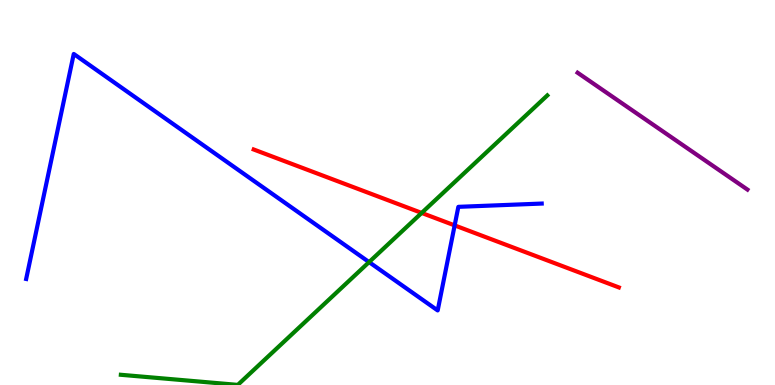[{'lines': ['blue', 'red'], 'intersections': [{'x': 5.87, 'y': 4.15}]}, {'lines': ['green', 'red'], 'intersections': [{'x': 5.44, 'y': 4.47}]}, {'lines': ['purple', 'red'], 'intersections': []}, {'lines': ['blue', 'green'], 'intersections': [{'x': 4.76, 'y': 3.19}]}, {'lines': ['blue', 'purple'], 'intersections': []}, {'lines': ['green', 'purple'], 'intersections': []}]